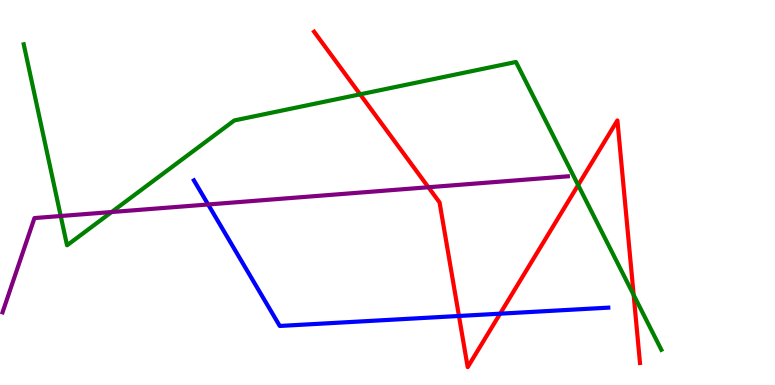[{'lines': ['blue', 'red'], 'intersections': [{'x': 5.92, 'y': 1.79}, {'x': 6.45, 'y': 1.85}]}, {'lines': ['green', 'red'], 'intersections': [{'x': 4.65, 'y': 7.55}, {'x': 7.46, 'y': 5.19}, {'x': 8.18, 'y': 2.34}]}, {'lines': ['purple', 'red'], 'intersections': [{'x': 5.53, 'y': 5.14}]}, {'lines': ['blue', 'green'], 'intersections': []}, {'lines': ['blue', 'purple'], 'intersections': [{'x': 2.69, 'y': 4.69}]}, {'lines': ['green', 'purple'], 'intersections': [{'x': 0.784, 'y': 4.39}, {'x': 1.44, 'y': 4.49}]}]